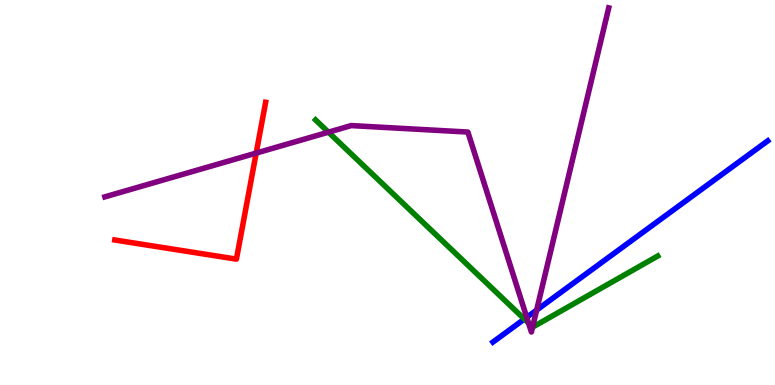[{'lines': ['blue', 'red'], 'intersections': []}, {'lines': ['green', 'red'], 'intersections': []}, {'lines': ['purple', 'red'], 'intersections': [{'x': 3.31, 'y': 6.02}]}, {'lines': ['blue', 'green'], 'intersections': [{'x': 6.77, 'y': 1.71}]}, {'lines': ['blue', 'purple'], 'intersections': [{'x': 6.8, 'y': 1.76}, {'x': 6.92, 'y': 1.95}]}, {'lines': ['green', 'purple'], 'intersections': [{'x': 4.24, 'y': 6.57}, {'x': 6.82, 'y': 1.61}, {'x': 6.87, 'y': 1.51}]}]